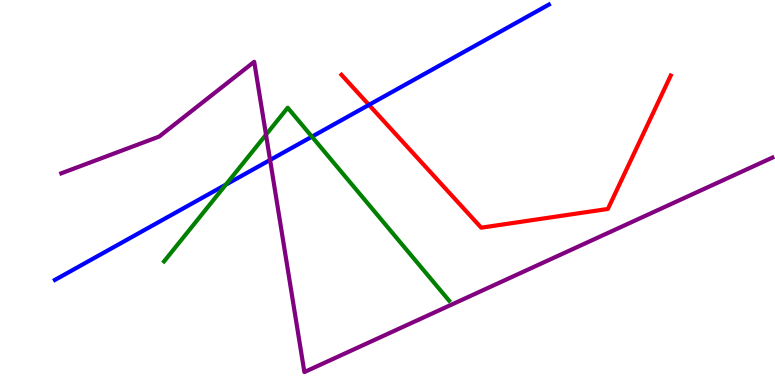[{'lines': ['blue', 'red'], 'intersections': [{'x': 4.76, 'y': 7.28}]}, {'lines': ['green', 'red'], 'intersections': []}, {'lines': ['purple', 'red'], 'intersections': []}, {'lines': ['blue', 'green'], 'intersections': [{'x': 2.91, 'y': 5.2}, {'x': 4.02, 'y': 6.45}]}, {'lines': ['blue', 'purple'], 'intersections': [{'x': 3.48, 'y': 5.84}]}, {'lines': ['green', 'purple'], 'intersections': [{'x': 3.43, 'y': 6.5}]}]